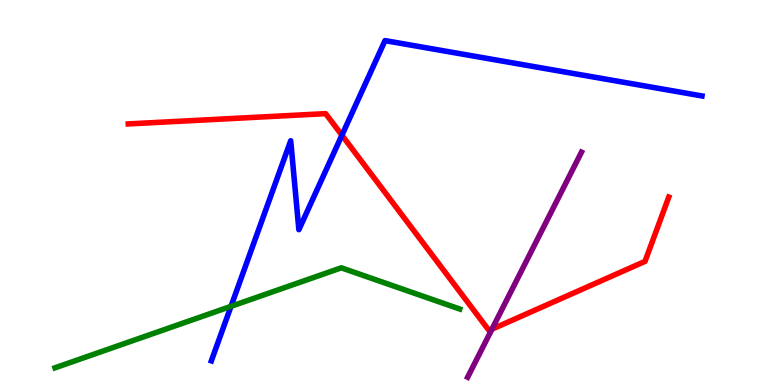[{'lines': ['blue', 'red'], 'intersections': [{'x': 4.41, 'y': 6.49}]}, {'lines': ['green', 'red'], 'intersections': []}, {'lines': ['purple', 'red'], 'intersections': [{'x': 6.35, 'y': 1.45}]}, {'lines': ['blue', 'green'], 'intersections': [{'x': 2.98, 'y': 2.04}]}, {'lines': ['blue', 'purple'], 'intersections': []}, {'lines': ['green', 'purple'], 'intersections': []}]